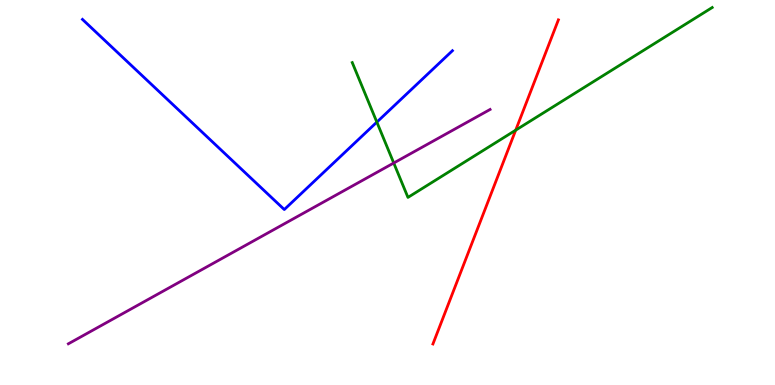[{'lines': ['blue', 'red'], 'intersections': []}, {'lines': ['green', 'red'], 'intersections': [{'x': 6.65, 'y': 6.62}]}, {'lines': ['purple', 'red'], 'intersections': []}, {'lines': ['blue', 'green'], 'intersections': [{'x': 4.86, 'y': 6.83}]}, {'lines': ['blue', 'purple'], 'intersections': []}, {'lines': ['green', 'purple'], 'intersections': [{'x': 5.08, 'y': 5.77}]}]